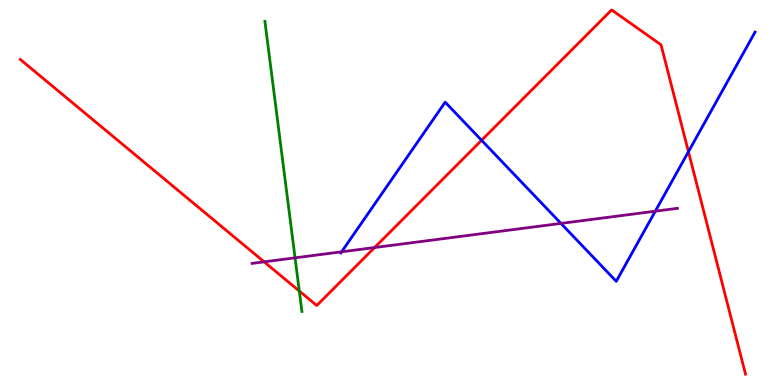[{'lines': ['blue', 'red'], 'intersections': [{'x': 6.21, 'y': 6.36}, {'x': 8.88, 'y': 6.06}]}, {'lines': ['green', 'red'], 'intersections': [{'x': 3.86, 'y': 2.44}]}, {'lines': ['purple', 'red'], 'intersections': [{'x': 3.41, 'y': 3.2}, {'x': 4.83, 'y': 3.57}]}, {'lines': ['blue', 'green'], 'intersections': []}, {'lines': ['blue', 'purple'], 'intersections': [{'x': 4.41, 'y': 3.46}, {'x': 7.24, 'y': 4.2}, {'x': 8.46, 'y': 4.51}]}, {'lines': ['green', 'purple'], 'intersections': [{'x': 3.81, 'y': 3.3}]}]